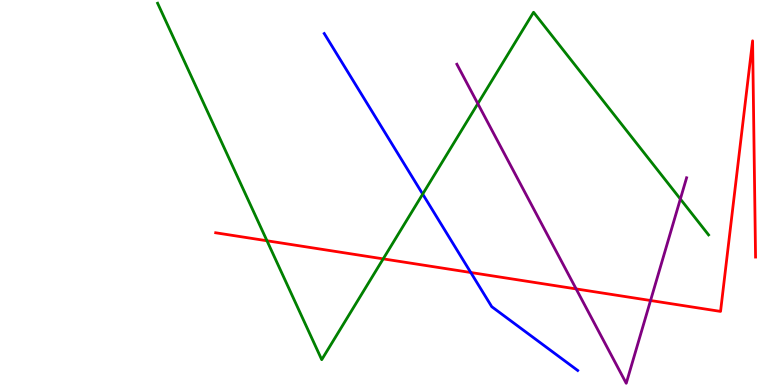[{'lines': ['blue', 'red'], 'intersections': [{'x': 6.07, 'y': 2.92}]}, {'lines': ['green', 'red'], 'intersections': [{'x': 3.44, 'y': 3.75}, {'x': 4.94, 'y': 3.28}]}, {'lines': ['purple', 'red'], 'intersections': [{'x': 7.43, 'y': 2.5}, {'x': 8.39, 'y': 2.19}]}, {'lines': ['blue', 'green'], 'intersections': [{'x': 5.45, 'y': 4.96}]}, {'lines': ['blue', 'purple'], 'intersections': []}, {'lines': ['green', 'purple'], 'intersections': [{'x': 6.17, 'y': 7.31}, {'x': 8.78, 'y': 4.83}]}]